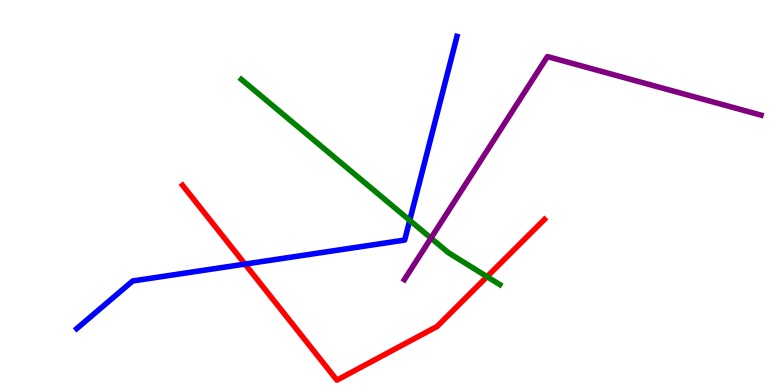[{'lines': ['blue', 'red'], 'intersections': [{'x': 3.16, 'y': 3.14}]}, {'lines': ['green', 'red'], 'intersections': [{'x': 6.28, 'y': 2.81}]}, {'lines': ['purple', 'red'], 'intersections': []}, {'lines': ['blue', 'green'], 'intersections': [{'x': 5.29, 'y': 4.28}]}, {'lines': ['blue', 'purple'], 'intersections': []}, {'lines': ['green', 'purple'], 'intersections': [{'x': 5.56, 'y': 3.82}]}]